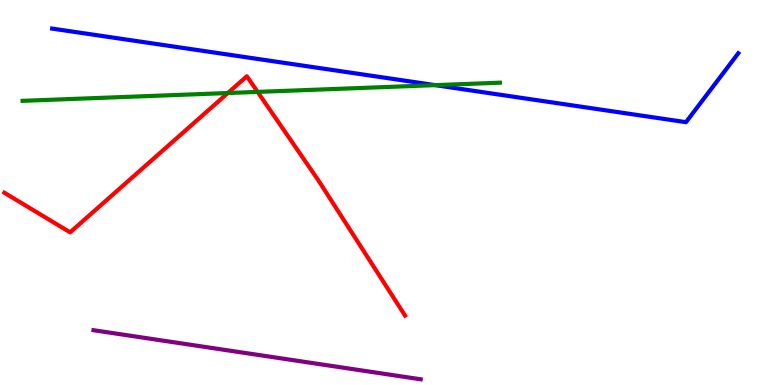[{'lines': ['blue', 'red'], 'intersections': []}, {'lines': ['green', 'red'], 'intersections': [{'x': 2.94, 'y': 7.58}, {'x': 3.32, 'y': 7.61}]}, {'lines': ['purple', 'red'], 'intersections': []}, {'lines': ['blue', 'green'], 'intersections': [{'x': 5.62, 'y': 7.79}]}, {'lines': ['blue', 'purple'], 'intersections': []}, {'lines': ['green', 'purple'], 'intersections': []}]